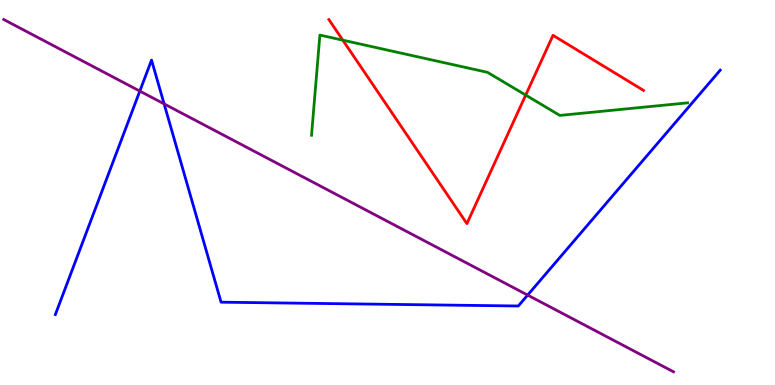[{'lines': ['blue', 'red'], 'intersections': []}, {'lines': ['green', 'red'], 'intersections': [{'x': 4.42, 'y': 8.96}, {'x': 6.78, 'y': 7.53}]}, {'lines': ['purple', 'red'], 'intersections': []}, {'lines': ['blue', 'green'], 'intersections': []}, {'lines': ['blue', 'purple'], 'intersections': [{'x': 1.8, 'y': 7.63}, {'x': 2.12, 'y': 7.3}, {'x': 6.81, 'y': 2.34}]}, {'lines': ['green', 'purple'], 'intersections': []}]